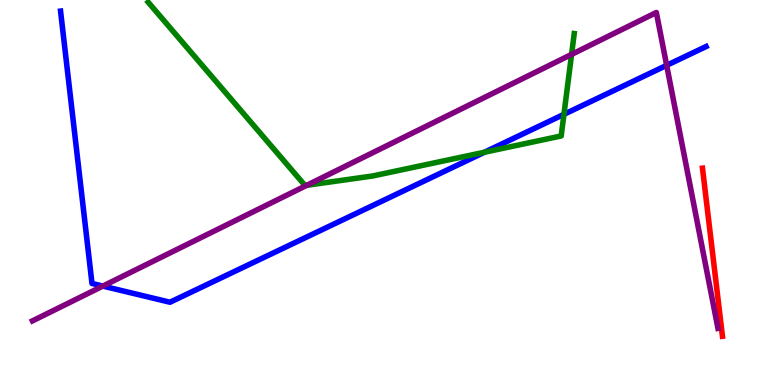[{'lines': ['blue', 'red'], 'intersections': []}, {'lines': ['green', 'red'], 'intersections': []}, {'lines': ['purple', 'red'], 'intersections': []}, {'lines': ['blue', 'green'], 'intersections': [{'x': 6.25, 'y': 6.05}, {'x': 7.28, 'y': 7.03}]}, {'lines': ['blue', 'purple'], 'intersections': [{'x': 1.33, 'y': 2.57}, {'x': 8.6, 'y': 8.3}]}, {'lines': ['green', 'purple'], 'intersections': [{'x': 3.96, 'y': 5.19}, {'x': 7.38, 'y': 8.59}]}]